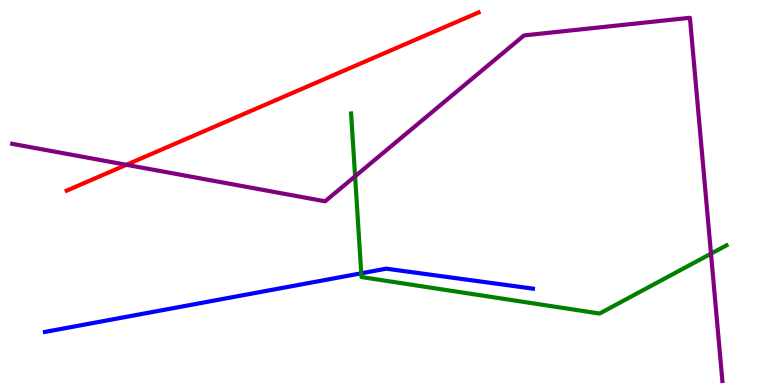[{'lines': ['blue', 'red'], 'intersections': []}, {'lines': ['green', 'red'], 'intersections': []}, {'lines': ['purple', 'red'], 'intersections': [{'x': 1.63, 'y': 5.72}]}, {'lines': ['blue', 'green'], 'intersections': [{'x': 4.66, 'y': 2.9}]}, {'lines': ['blue', 'purple'], 'intersections': []}, {'lines': ['green', 'purple'], 'intersections': [{'x': 4.58, 'y': 5.42}, {'x': 9.17, 'y': 3.41}]}]